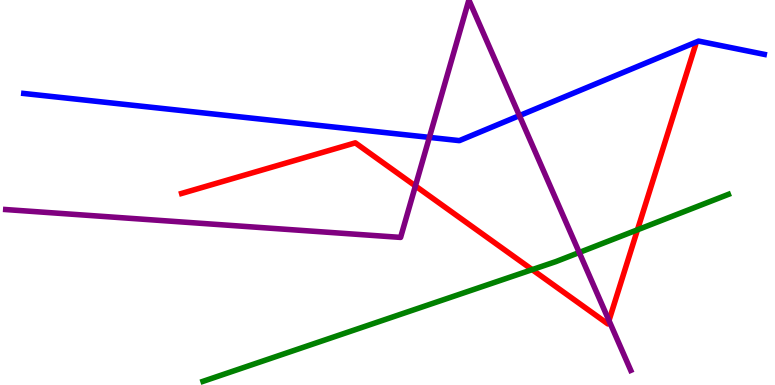[{'lines': ['blue', 'red'], 'intersections': []}, {'lines': ['green', 'red'], 'intersections': [{'x': 6.87, 'y': 3.0}, {'x': 8.23, 'y': 4.03}]}, {'lines': ['purple', 'red'], 'intersections': [{'x': 5.36, 'y': 5.17}, {'x': 7.86, 'y': 1.67}]}, {'lines': ['blue', 'green'], 'intersections': []}, {'lines': ['blue', 'purple'], 'intersections': [{'x': 5.54, 'y': 6.43}, {'x': 6.7, 'y': 7.0}]}, {'lines': ['green', 'purple'], 'intersections': [{'x': 7.47, 'y': 3.44}]}]